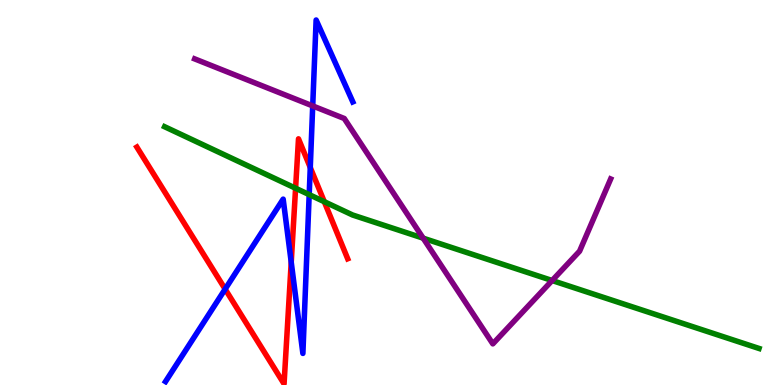[{'lines': ['blue', 'red'], 'intersections': [{'x': 2.91, 'y': 2.49}, {'x': 3.76, 'y': 3.19}, {'x': 4.0, 'y': 5.65}]}, {'lines': ['green', 'red'], 'intersections': [{'x': 3.81, 'y': 5.11}, {'x': 4.18, 'y': 4.76}]}, {'lines': ['purple', 'red'], 'intersections': []}, {'lines': ['blue', 'green'], 'intersections': [{'x': 3.99, 'y': 4.95}]}, {'lines': ['blue', 'purple'], 'intersections': [{'x': 4.04, 'y': 7.25}]}, {'lines': ['green', 'purple'], 'intersections': [{'x': 5.46, 'y': 3.81}, {'x': 7.12, 'y': 2.71}]}]